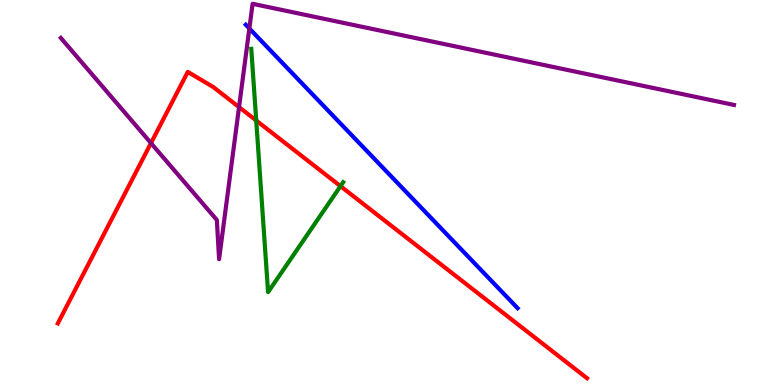[{'lines': ['blue', 'red'], 'intersections': []}, {'lines': ['green', 'red'], 'intersections': [{'x': 3.31, 'y': 6.87}, {'x': 4.39, 'y': 5.16}]}, {'lines': ['purple', 'red'], 'intersections': [{'x': 1.95, 'y': 6.28}, {'x': 3.08, 'y': 7.22}]}, {'lines': ['blue', 'green'], 'intersections': []}, {'lines': ['blue', 'purple'], 'intersections': [{'x': 3.22, 'y': 9.26}]}, {'lines': ['green', 'purple'], 'intersections': []}]